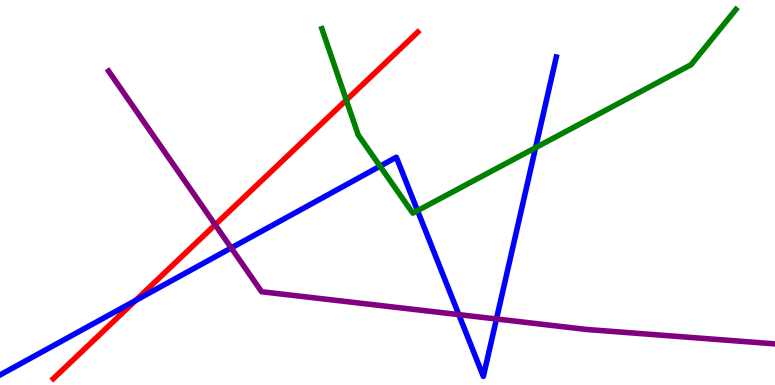[{'lines': ['blue', 'red'], 'intersections': [{'x': 1.75, 'y': 2.19}]}, {'lines': ['green', 'red'], 'intersections': [{'x': 4.47, 'y': 7.4}]}, {'lines': ['purple', 'red'], 'intersections': [{'x': 2.78, 'y': 4.16}]}, {'lines': ['blue', 'green'], 'intersections': [{'x': 4.9, 'y': 5.68}, {'x': 5.39, 'y': 4.53}, {'x': 6.91, 'y': 6.16}]}, {'lines': ['blue', 'purple'], 'intersections': [{'x': 2.98, 'y': 3.56}, {'x': 5.92, 'y': 1.83}, {'x': 6.41, 'y': 1.71}]}, {'lines': ['green', 'purple'], 'intersections': []}]